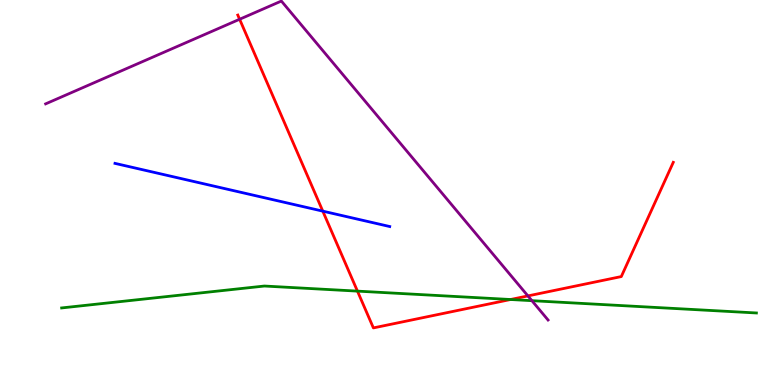[{'lines': ['blue', 'red'], 'intersections': [{'x': 4.16, 'y': 4.52}]}, {'lines': ['green', 'red'], 'intersections': [{'x': 4.61, 'y': 2.44}, {'x': 6.59, 'y': 2.22}]}, {'lines': ['purple', 'red'], 'intersections': [{'x': 3.09, 'y': 9.5}, {'x': 6.81, 'y': 2.31}]}, {'lines': ['blue', 'green'], 'intersections': []}, {'lines': ['blue', 'purple'], 'intersections': []}, {'lines': ['green', 'purple'], 'intersections': [{'x': 6.86, 'y': 2.19}]}]